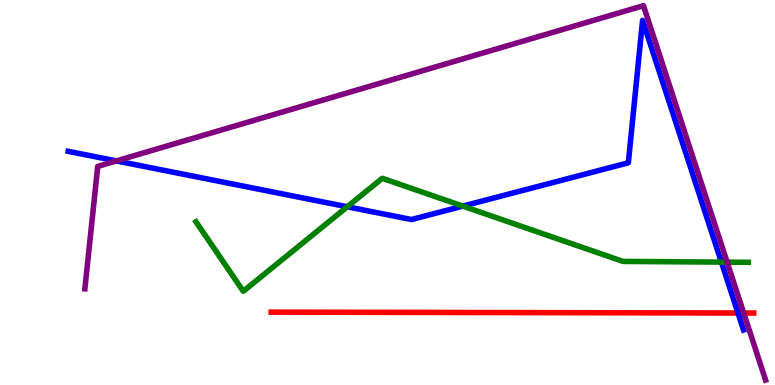[{'lines': ['blue', 'red'], 'intersections': [{'x': 9.52, 'y': 1.87}]}, {'lines': ['green', 'red'], 'intersections': []}, {'lines': ['purple', 'red'], 'intersections': [{'x': 9.6, 'y': 1.87}]}, {'lines': ['blue', 'green'], 'intersections': [{'x': 4.48, 'y': 4.63}, {'x': 5.97, 'y': 4.65}, {'x': 9.31, 'y': 3.19}]}, {'lines': ['blue', 'purple'], 'intersections': [{'x': 1.5, 'y': 5.82}]}, {'lines': ['green', 'purple'], 'intersections': [{'x': 9.38, 'y': 3.19}]}]